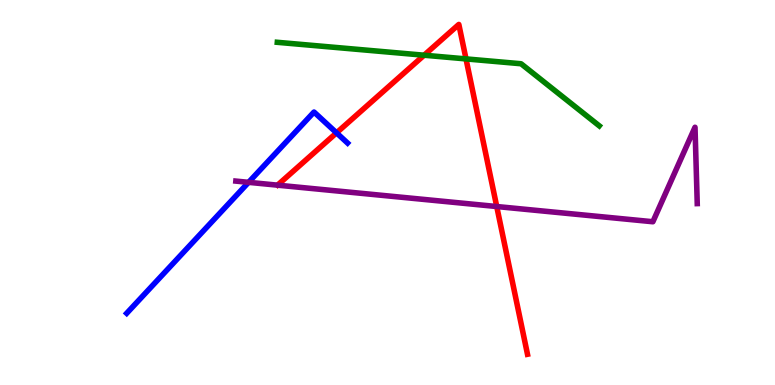[{'lines': ['blue', 'red'], 'intersections': [{'x': 4.34, 'y': 6.55}]}, {'lines': ['green', 'red'], 'intersections': [{'x': 5.47, 'y': 8.57}, {'x': 6.01, 'y': 8.47}]}, {'lines': ['purple', 'red'], 'intersections': [{'x': 6.41, 'y': 4.64}]}, {'lines': ['blue', 'green'], 'intersections': []}, {'lines': ['blue', 'purple'], 'intersections': [{'x': 3.21, 'y': 5.26}]}, {'lines': ['green', 'purple'], 'intersections': []}]